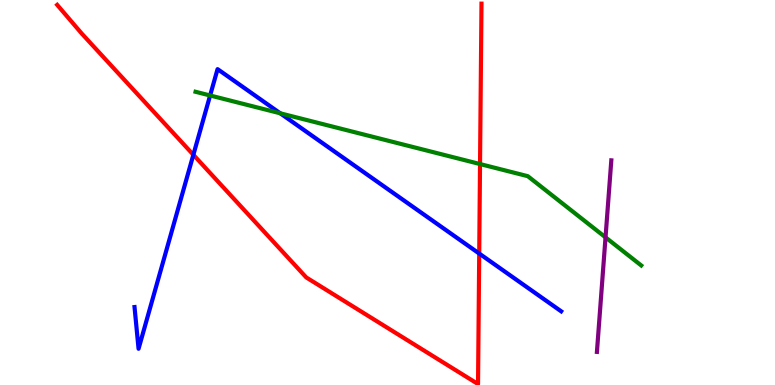[{'lines': ['blue', 'red'], 'intersections': [{'x': 2.49, 'y': 5.98}, {'x': 6.18, 'y': 3.41}]}, {'lines': ['green', 'red'], 'intersections': [{'x': 6.19, 'y': 5.74}]}, {'lines': ['purple', 'red'], 'intersections': []}, {'lines': ['blue', 'green'], 'intersections': [{'x': 2.71, 'y': 7.52}, {'x': 3.62, 'y': 7.06}]}, {'lines': ['blue', 'purple'], 'intersections': []}, {'lines': ['green', 'purple'], 'intersections': [{'x': 7.81, 'y': 3.83}]}]